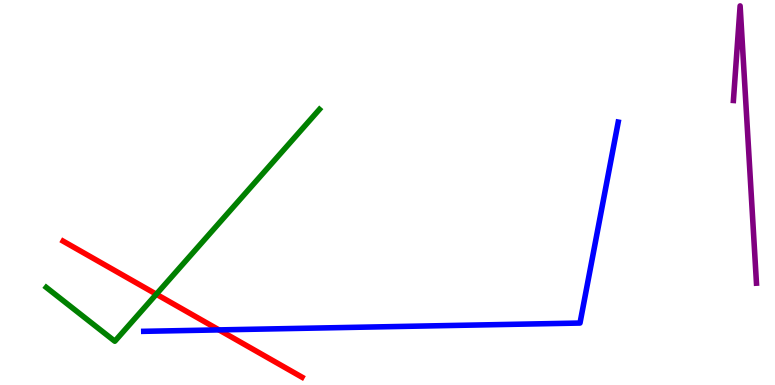[{'lines': ['blue', 'red'], 'intersections': [{'x': 2.83, 'y': 1.43}]}, {'lines': ['green', 'red'], 'intersections': [{'x': 2.02, 'y': 2.36}]}, {'lines': ['purple', 'red'], 'intersections': []}, {'lines': ['blue', 'green'], 'intersections': []}, {'lines': ['blue', 'purple'], 'intersections': []}, {'lines': ['green', 'purple'], 'intersections': []}]